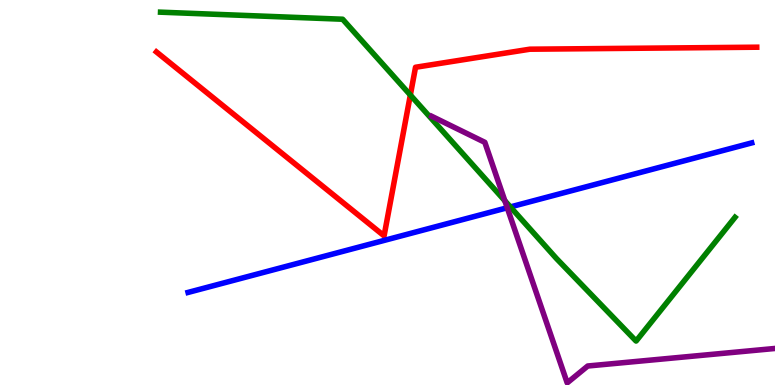[{'lines': ['blue', 'red'], 'intersections': []}, {'lines': ['green', 'red'], 'intersections': [{'x': 5.29, 'y': 7.53}]}, {'lines': ['purple', 'red'], 'intersections': []}, {'lines': ['blue', 'green'], 'intersections': [{'x': 6.59, 'y': 4.63}]}, {'lines': ['blue', 'purple'], 'intersections': [{'x': 6.54, 'y': 4.6}]}, {'lines': ['green', 'purple'], 'intersections': [{'x': 6.51, 'y': 4.79}]}]